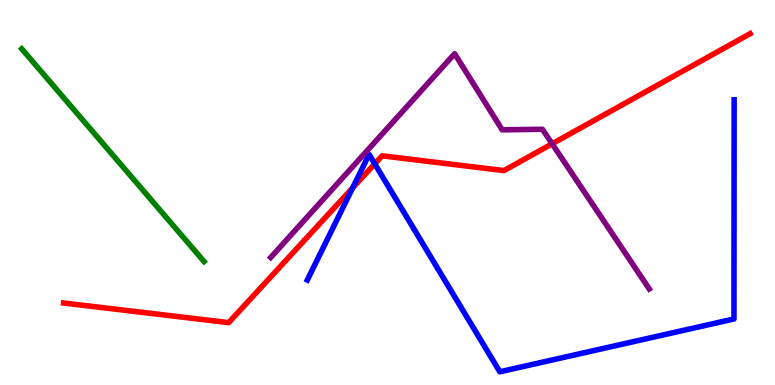[{'lines': ['blue', 'red'], 'intersections': [{'x': 4.55, 'y': 5.12}, {'x': 4.84, 'y': 5.74}]}, {'lines': ['green', 'red'], 'intersections': []}, {'lines': ['purple', 'red'], 'intersections': [{'x': 7.12, 'y': 6.27}]}, {'lines': ['blue', 'green'], 'intersections': []}, {'lines': ['blue', 'purple'], 'intersections': []}, {'lines': ['green', 'purple'], 'intersections': []}]